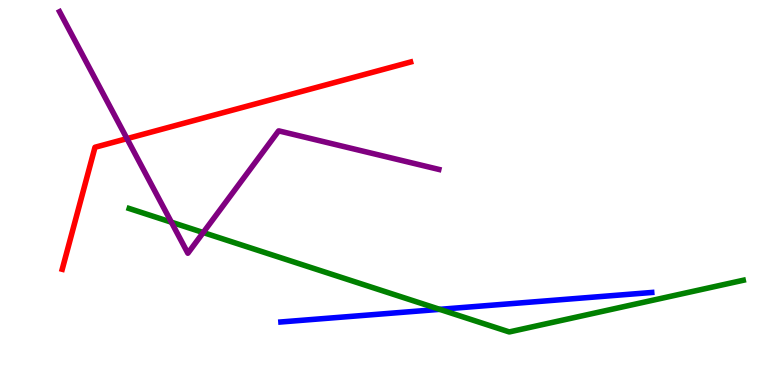[{'lines': ['blue', 'red'], 'intersections': []}, {'lines': ['green', 'red'], 'intersections': []}, {'lines': ['purple', 'red'], 'intersections': [{'x': 1.64, 'y': 6.4}]}, {'lines': ['blue', 'green'], 'intersections': [{'x': 5.67, 'y': 1.97}]}, {'lines': ['blue', 'purple'], 'intersections': []}, {'lines': ['green', 'purple'], 'intersections': [{'x': 2.21, 'y': 4.23}, {'x': 2.62, 'y': 3.96}]}]